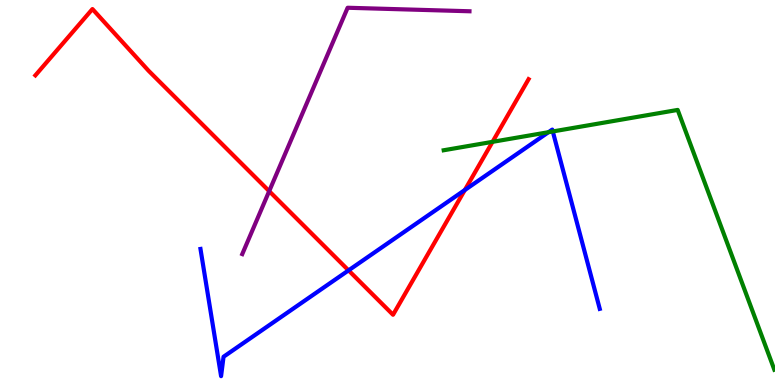[{'lines': ['blue', 'red'], 'intersections': [{'x': 4.5, 'y': 2.98}, {'x': 6.0, 'y': 5.06}]}, {'lines': ['green', 'red'], 'intersections': [{'x': 6.36, 'y': 6.32}]}, {'lines': ['purple', 'red'], 'intersections': [{'x': 3.47, 'y': 5.04}]}, {'lines': ['blue', 'green'], 'intersections': [{'x': 7.08, 'y': 6.57}, {'x': 7.13, 'y': 6.59}]}, {'lines': ['blue', 'purple'], 'intersections': []}, {'lines': ['green', 'purple'], 'intersections': []}]